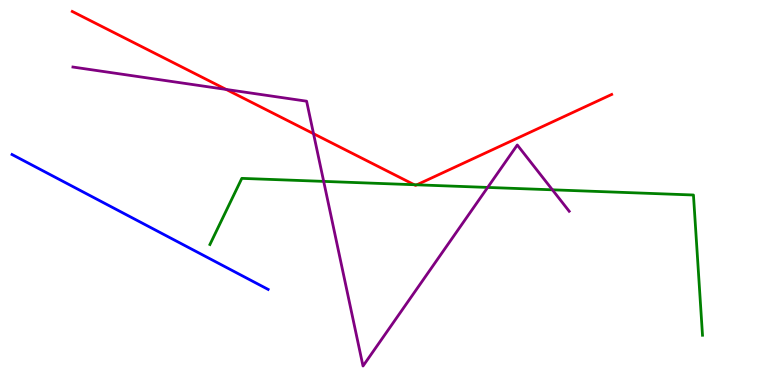[{'lines': ['blue', 'red'], 'intersections': []}, {'lines': ['green', 'red'], 'intersections': [{'x': 5.35, 'y': 5.2}, {'x': 5.38, 'y': 5.2}]}, {'lines': ['purple', 'red'], 'intersections': [{'x': 2.92, 'y': 7.68}, {'x': 4.05, 'y': 6.53}]}, {'lines': ['blue', 'green'], 'intersections': []}, {'lines': ['blue', 'purple'], 'intersections': []}, {'lines': ['green', 'purple'], 'intersections': [{'x': 4.18, 'y': 5.29}, {'x': 6.29, 'y': 5.13}, {'x': 7.13, 'y': 5.07}]}]